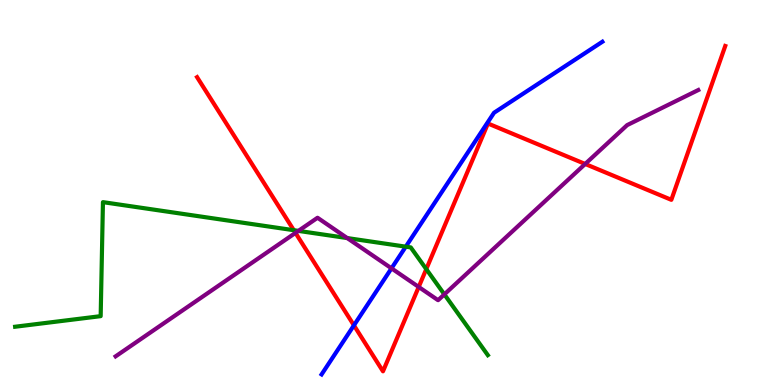[{'lines': ['blue', 'red'], 'intersections': [{'x': 4.57, 'y': 1.55}]}, {'lines': ['green', 'red'], 'intersections': [{'x': 3.79, 'y': 4.02}, {'x': 5.5, 'y': 3.01}]}, {'lines': ['purple', 'red'], 'intersections': [{'x': 3.81, 'y': 3.95}, {'x': 5.4, 'y': 2.55}, {'x': 7.55, 'y': 5.74}]}, {'lines': ['blue', 'green'], 'intersections': [{'x': 5.24, 'y': 3.59}]}, {'lines': ['blue', 'purple'], 'intersections': [{'x': 5.05, 'y': 3.03}]}, {'lines': ['green', 'purple'], 'intersections': [{'x': 3.85, 'y': 4.0}, {'x': 4.48, 'y': 3.82}, {'x': 5.73, 'y': 2.35}]}]